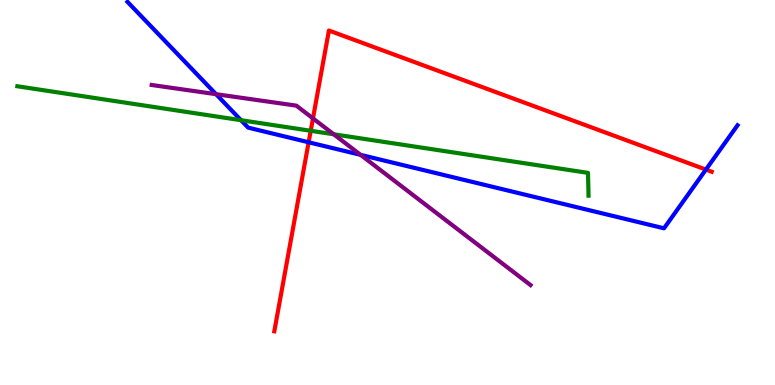[{'lines': ['blue', 'red'], 'intersections': [{'x': 3.98, 'y': 6.3}, {'x': 9.11, 'y': 5.6}]}, {'lines': ['green', 'red'], 'intersections': [{'x': 4.01, 'y': 6.6}]}, {'lines': ['purple', 'red'], 'intersections': [{'x': 4.04, 'y': 6.93}]}, {'lines': ['blue', 'green'], 'intersections': [{'x': 3.11, 'y': 6.88}]}, {'lines': ['blue', 'purple'], 'intersections': [{'x': 2.79, 'y': 7.55}, {'x': 4.65, 'y': 5.98}]}, {'lines': ['green', 'purple'], 'intersections': [{'x': 4.31, 'y': 6.51}]}]